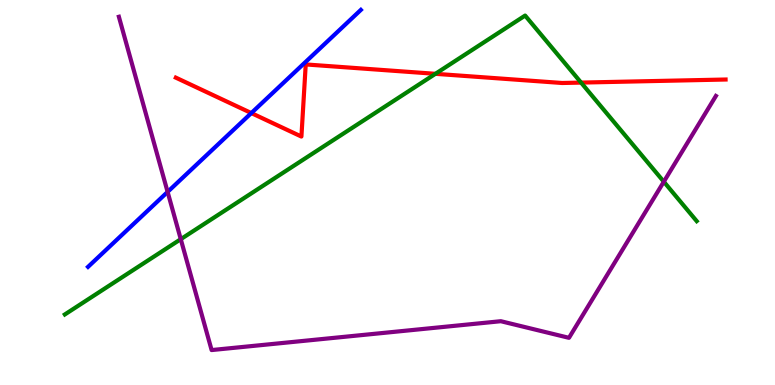[{'lines': ['blue', 'red'], 'intersections': [{'x': 3.24, 'y': 7.06}]}, {'lines': ['green', 'red'], 'intersections': [{'x': 5.62, 'y': 8.08}, {'x': 7.5, 'y': 7.85}]}, {'lines': ['purple', 'red'], 'intersections': []}, {'lines': ['blue', 'green'], 'intersections': []}, {'lines': ['blue', 'purple'], 'intersections': [{'x': 2.16, 'y': 5.02}]}, {'lines': ['green', 'purple'], 'intersections': [{'x': 2.33, 'y': 3.79}, {'x': 8.57, 'y': 5.28}]}]